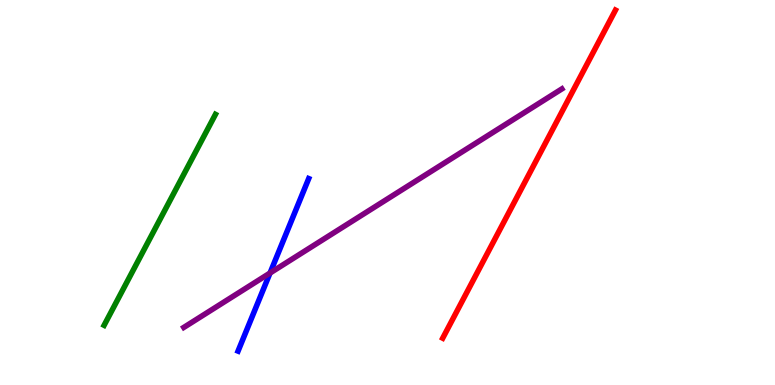[{'lines': ['blue', 'red'], 'intersections': []}, {'lines': ['green', 'red'], 'intersections': []}, {'lines': ['purple', 'red'], 'intersections': []}, {'lines': ['blue', 'green'], 'intersections': []}, {'lines': ['blue', 'purple'], 'intersections': [{'x': 3.48, 'y': 2.91}]}, {'lines': ['green', 'purple'], 'intersections': []}]